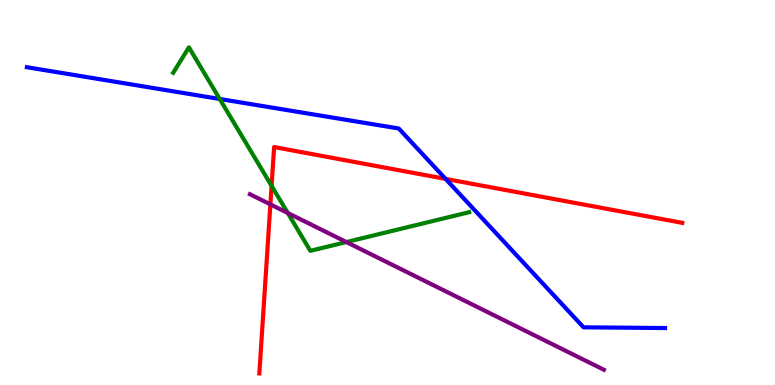[{'lines': ['blue', 'red'], 'intersections': [{'x': 5.75, 'y': 5.35}]}, {'lines': ['green', 'red'], 'intersections': [{'x': 3.5, 'y': 5.17}]}, {'lines': ['purple', 'red'], 'intersections': [{'x': 3.49, 'y': 4.69}]}, {'lines': ['blue', 'green'], 'intersections': [{'x': 2.84, 'y': 7.43}]}, {'lines': ['blue', 'purple'], 'intersections': []}, {'lines': ['green', 'purple'], 'intersections': [{'x': 3.71, 'y': 4.47}, {'x': 4.47, 'y': 3.71}]}]